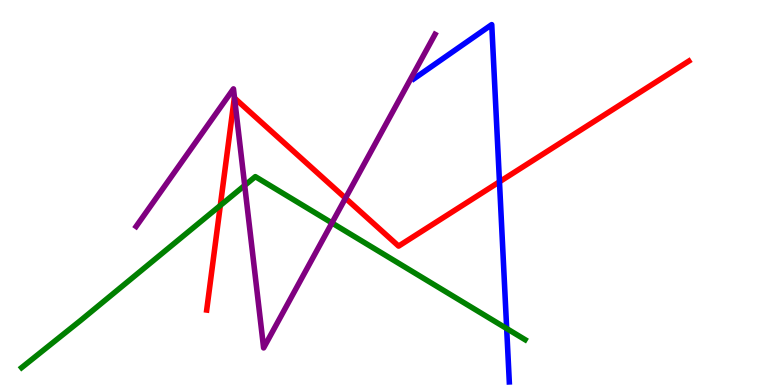[{'lines': ['blue', 'red'], 'intersections': [{'x': 6.44, 'y': 5.28}]}, {'lines': ['green', 'red'], 'intersections': [{'x': 2.84, 'y': 4.66}]}, {'lines': ['purple', 'red'], 'intersections': [{'x': 3.03, 'y': 7.45}, {'x': 4.46, 'y': 4.85}]}, {'lines': ['blue', 'green'], 'intersections': [{'x': 6.54, 'y': 1.47}]}, {'lines': ['blue', 'purple'], 'intersections': []}, {'lines': ['green', 'purple'], 'intersections': [{'x': 3.16, 'y': 5.18}, {'x': 4.28, 'y': 4.21}]}]